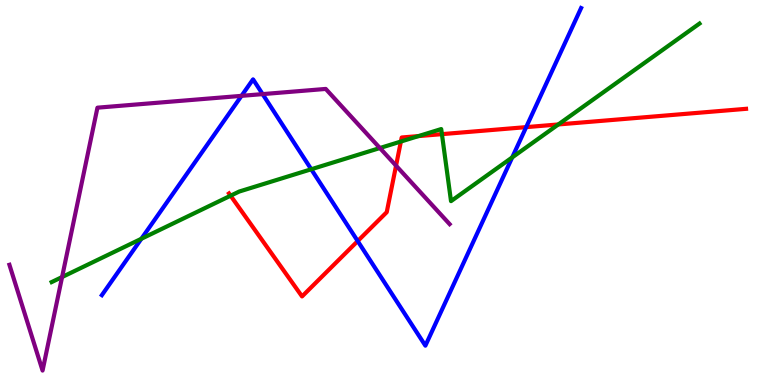[{'lines': ['blue', 'red'], 'intersections': [{'x': 4.62, 'y': 3.74}, {'x': 6.79, 'y': 6.7}]}, {'lines': ['green', 'red'], 'intersections': [{'x': 2.98, 'y': 4.92}, {'x': 5.17, 'y': 6.32}, {'x': 5.4, 'y': 6.46}, {'x': 5.7, 'y': 6.52}, {'x': 7.2, 'y': 6.77}]}, {'lines': ['purple', 'red'], 'intersections': [{'x': 5.11, 'y': 5.7}]}, {'lines': ['blue', 'green'], 'intersections': [{'x': 1.82, 'y': 3.8}, {'x': 4.02, 'y': 5.6}, {'x': 6.61, 'y': 5.91}]}, {'lines': ['blue', 'purple'], 'intersections': [{'x': 3.12, 'y': 7.51}, {'x': 3.39, 'y': 7.56}]}, {'lines': ['green', 'purple'], 'intersections': [{'x': 0.801, 'y': 2.8}, {'x': 4.9, 'y': 6.16}]}]